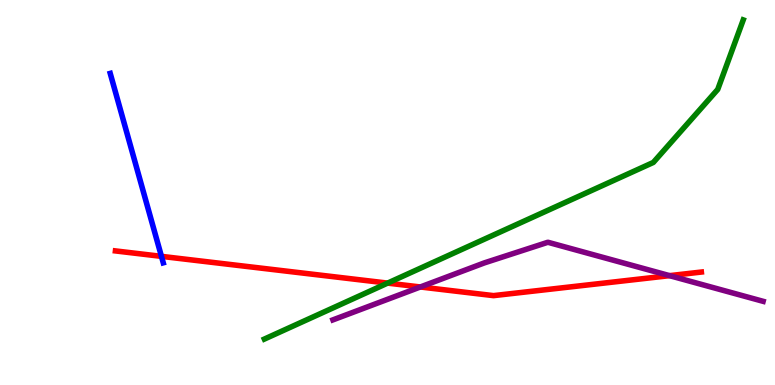[{'lines': ['blue', 'red'], 'intersections': [{'x': 2.08, 'y': 3.34}]}, {'lines': ['green', 'red'], 'intersections': [{'x': 5.0, 'y': 2.65}]}, {'lines': ['purple', 'red'], 'intersections': [{'x': 5.42, 'y': 2.55}, {'x': 8.64, 'y': 2.84}]}, {'lines': ['blue', 'green'], 'intersections': []}, {'lines': ['blue', 'purple'], 'intersections': []}, {'lines': ['green', 'purple'], 'intersections': []}]